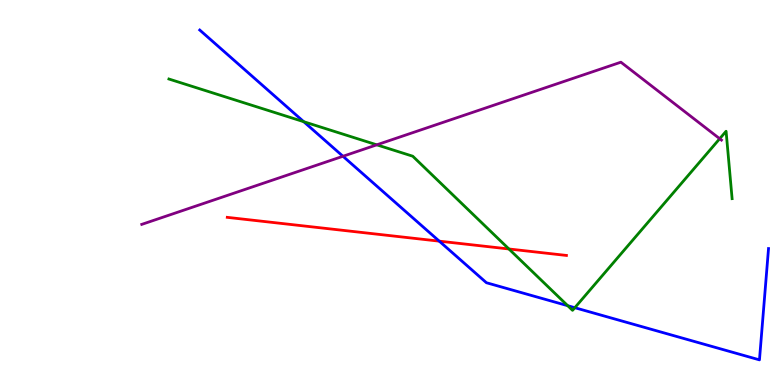[{'lines': ['blue', 'red'], 'intersections': [{'x': 5.67, 'y': 3.74}]}, {'lines': ['green', 'red'], 'intersections': [{'x': 6.57, 'y': 3.53}]}, {'lines': ['purple', 'red'], 'intersections': []}, {'lines': ['blue', 'green'], 'intersections': [{'x': 3.92, 'y': 6.84}, {'x': 7.33, 'y': 2.06}, {'x': 7.42, 'y': 2.01}]}, {'lines': ['blue', 'purple'], 'intersections': [{'x': 4.43, 'y': 5.94}]}, {'lines': ['green', 'purple'], 'intersections': [{'x': 4.86, 'y': 6.24}, {'x': 9.29, 'y': 6.4}]}]